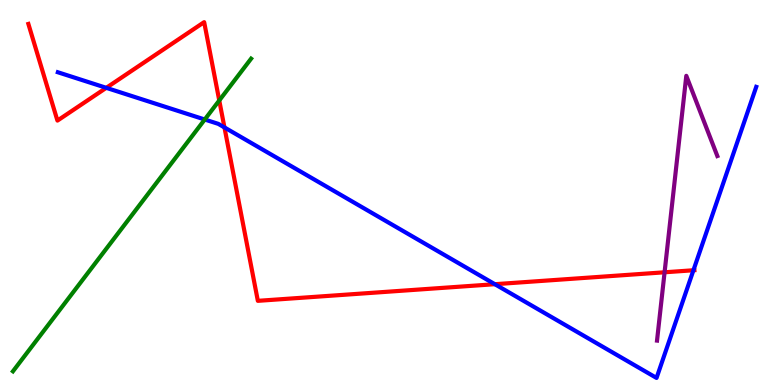[{'lines': ['blue', 'red'], 'intersections': [{'x': 1.37, 'y': 7.72}, {'x': 2.9, 'y': 6.69}, {'x': 6.39, 'y': 2.62}, {'x': 8.95, 'y': 2.98}]}, {'lines': ['green', 'red'], 'intersections': [{'x': 2.83, 'y': 7.39}]}, {'lines': ['purple', 'red'], 'intersections': [{'x': 8.58, 'y': 2.93}]}, {'lines': ['blue', 'green'], 'intersections': [{'x': 2.64, 'y': 6.9}]}, {'lines': ['blue', 'purple'], 'intersections': []}, {'lines': ['green', 'purple'], 'intersections': []}]